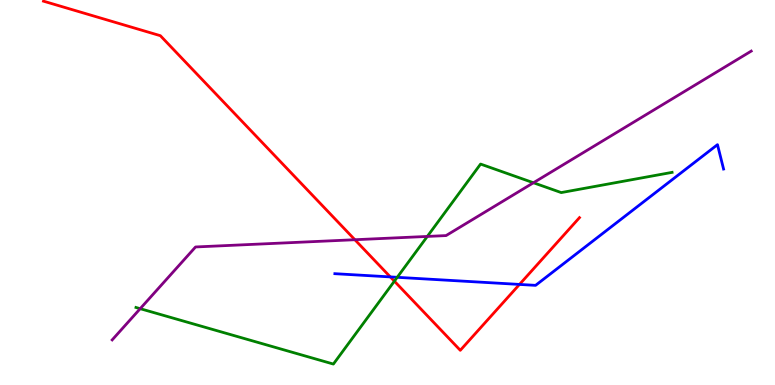[{'lines': ['blue', 'red'], 'intersections': [{'x': 5.04, 'y': 2.81}, {'x': 6.7, 'y': 2.61}]}, {'lines': ['green', 'red'], 'intersections': [{'x': 5.09, 'y': 2.7}]}, {'lines': ['purple', 'red'], 'intersections': [{'x': 4.58, 'y': 3.77}]}, {'lines': ['blue', 'green'], 'intersections': [{'x': 5.13, 'y': 2.8}]}, {'lines': ['blue', 'purple'], 'intersections': []}, {'lines': ['green', 'purple'], 'intersections': [{'x': 1.81, 'y': 1.98}, {'x': 5.51, 'y': 3.86}, {'x': 6.88, 'y': 5.25}]}]